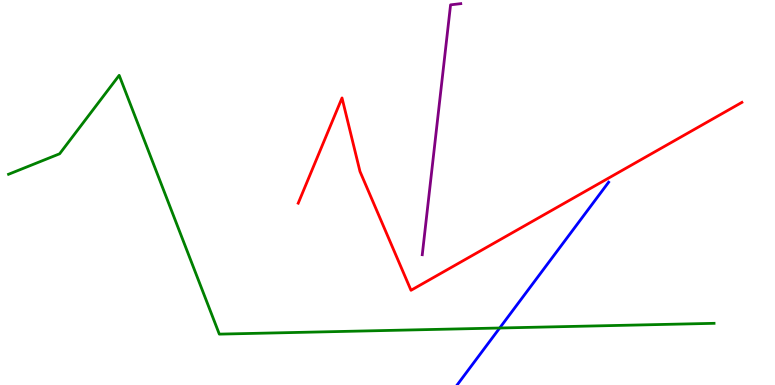[{'lines': ['blue', 'red'], 'intersections': []}, {'lines': ['green', 'red'], 'intersections': []}, {'lines': ['purple', 'red'], 'intersections': []}, {'lines': ['blue', 'green'], 'intersections': [{'x': 6.45, 'y': 1.48}]}, {'lines': ['blue', 'purple'], 'intersections': []}, {'lines': ['green', 'purple'], 'intersections': []}]